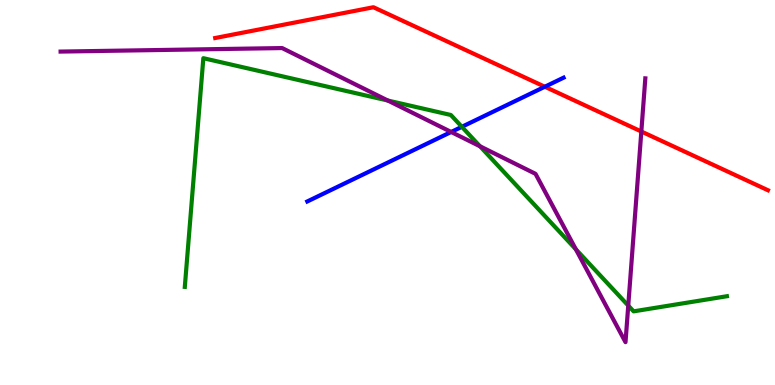[{'lines': ['blue', 'red'], 'intersections': [{'x': 7.03, 'y': 7.75}]}, {'lines': ['green', 'red'], 'intersections': []}, {'lines': ['purple', 'red'], 'intersections': [{'x': 8.28, 'y': 6.58}]}, {'lines': ['blue', 'green'], 'intersections': [{'x': 5.96, 'y': 6.71}]}, {'lines': ['blue', 'purple'], 'intersections': [{'x': 5.82, 'y': 6.57}]}, {'lines': ['green', 'purple'], 'intersections': [{'x': 5.0, 'y': 7.39}, {'x': 6.19, 'y': 6.2}, {'x': 7.43, 'y': 3.53}, {'x': 8.11, 'y': 2.06}]}]